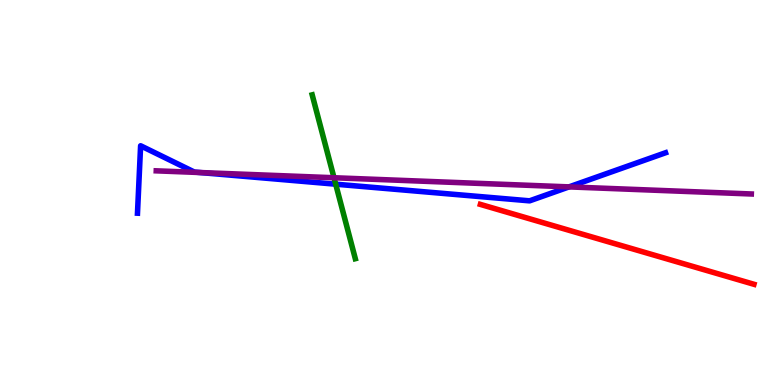[{'lines': ['blue', 'red'], 'intersections': []}, {'lines': ['green', 'red'], 'intersections': []}, {'lines': ['purple', 'red'], 'intersections': []}, {'lines': ['blue', 'green'], 'intersections': [{'x': 4.33, 'y': 5.22}]}, {'lines': ['blue', 'purple'], 'intersections': [{'x': 2.58, 'y': 5.52}, {'x': 7.34, 'y': 5.15}]}, {'lines': ['green', 'purple'], 'intersections': [{'x': 4.31, 'y': 5.38}]}]